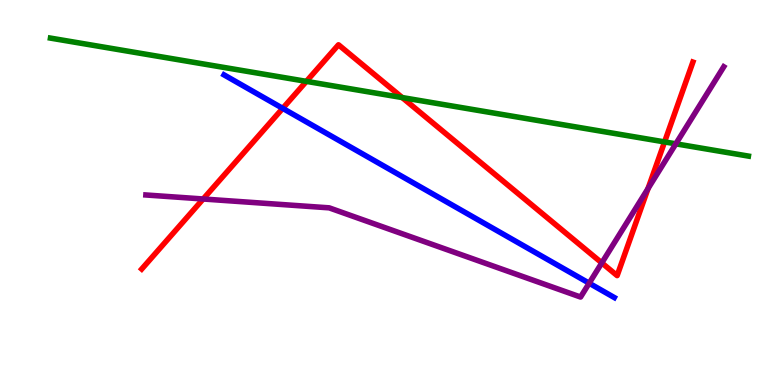[{'lines': ['blue', 'red'], 'intersections': [{'x': 3.65, 'y': 7.19}]}, {'lines': ['green', 'red'], 'intersections': [{'x': 3.95, 'y': 7.89}, {'x': 5.19, 'y': 7.47}, {'x': 8.58, 'y': 6.31}]}, {'lines': ['purple', 'red'], 'intersections': [{'x': 2.62, 'y': 4.83}, {'x': 7.77, 'y': 3.17}, {'x': 8.36, 'y': 5.1}]}, {'lines': ['blue', 'green'], 'intersections': []}, {'lines': ['blue', 'purple'], 'intersections': [{'x': 7.6, 'y': 2.64}]}, {'lines': ['green', 'purple'], 'intersections': [{'x': 8.72, 'y': 6.26}]}]